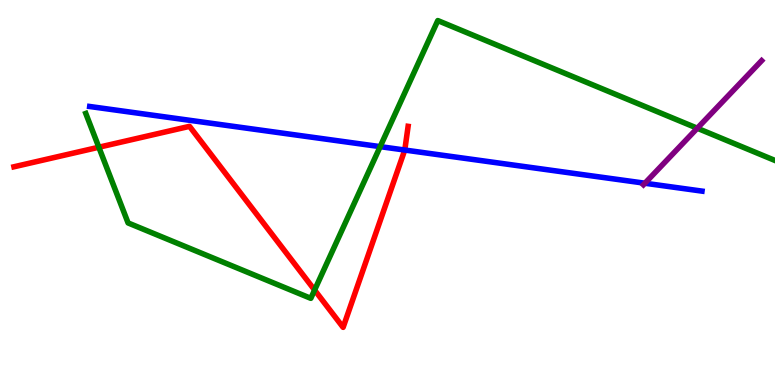[{'lines': ['blue', 'red'], 'intersections': [{'x': 5.22, 'y': 6.1}]}, {'lines': ['green', 'red'], 'intersections': [{'x': 1.28, 'y': 6.18}, {'x': 4.06, 'y': 2.47}]}, {'lines': ['purple', 'red'], 'intersections': []}, {'lines': ['blue', 'green'], 'intersections': [{'x': 4.91, 'y': 6.19}]}, {'lines': ['blue', 'purple'], 'intersections': [{'x': 8.32, 'y': 5.24}]}, {'lines': ['green', 'purple'], 'intersections': [{'x': 9.0, 'y': 6.67}]}]